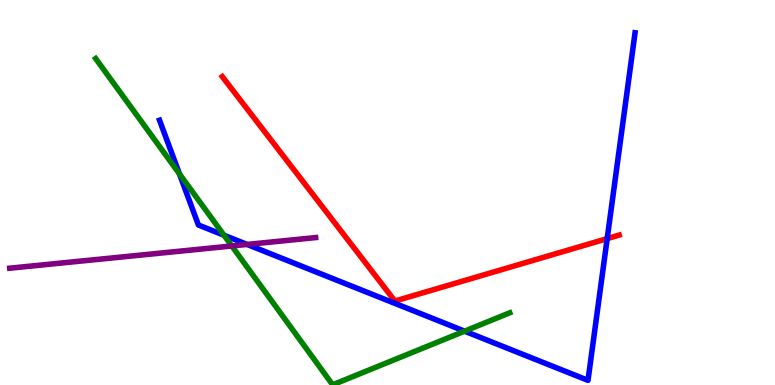[{'lines': ['blue', 'red'], 'intersections': [{'x': 7.83, 'y': 3.8}]}, {'lines': ['green', 'red'], 'intersections': []}, {'lines': ['purple', 'red'], 'intersections': []}, {'lines': ['blue', 'green'], 'intersections': [{'x': 2.32, 'y': 5.48}, {'x': 2.89, 'y': 3.89}, {'x': 5.99, 'y': 1.4}]}, {'lines': ['blue', 'purple'], 'intersections': [{'x': 3.19, 'y': 3.65}]}, {'lines': ['green', 'purple'], 'intersections': [{'x': 2.99, 'y': 3.61}]}]